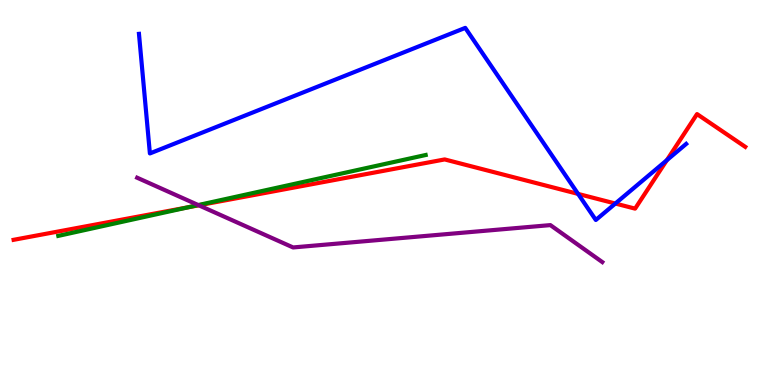[{'lines': ['blue', 'red'], 'intersections': [{'x': 7.46, 'y': 4.96}, {'x': 7.94, 'y': 4.71}, {'x': 8.6, 'y': 5.84}]}, {'lines': ['green', 'red'], 'intersections': [{'x': 2.43, 'y': 4.62}]}, {'lines': ['purple', 'red'], 'intersections': [{'x': 2.57, 'y': 4.67}]}, {'lines': ['blue', 'green'], 'intersections': []}, {'lines': ['blue', 'purple'], 'intersections': []}, {'lines': ['green', 'purple'], 'intersections': [{'x': 2.56, 'y': 4.67}]}]